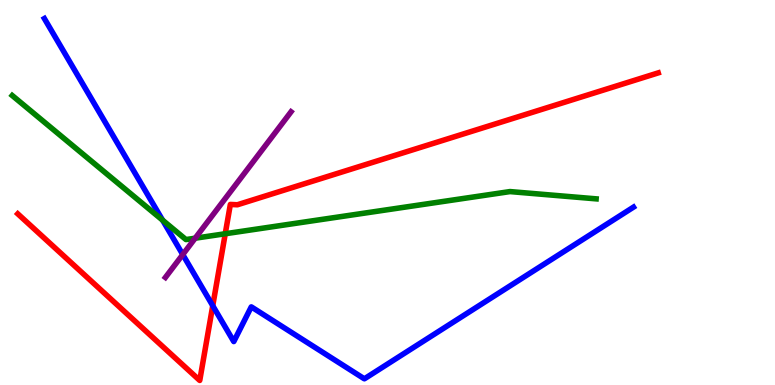[{'lines': ['blue', 'red'], 'intersections': [{'x': 2.75, 'y': 2.06}]}, {'lines': ['green', 'red'], 'intersections': [{'x': 2.91, 'y': 3.93}]}, {'lines': ['purple', 'red'], 'intersections': []}, {'lines': ['blue', 'green'], 'intersections': [{'x': 2.1, 'y': 4.28}]}, {'lines': ['blue', 'purple'], 'intersections': [{'x': 2.36, 'y': 3.39}]}, {'lines': ['green', 'purple'], 'intersections': [{'x': 2.52, 'y': 3.81}]}]